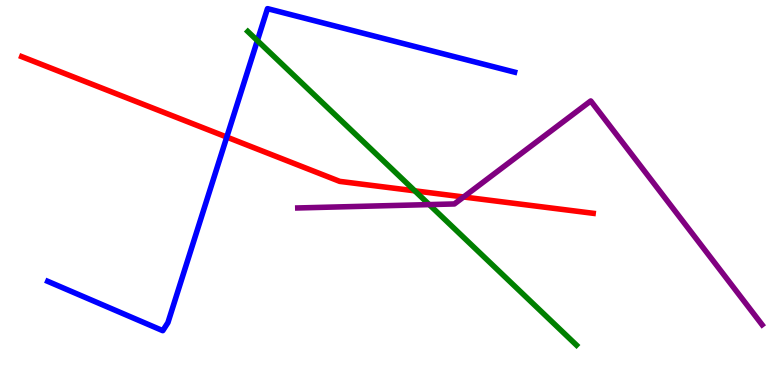[{'lines': ['blue', 'red'], 'intersections': [{'x': 2.93, 'y': 6.44}]}, {'lines': ['green', 'red'], 'intersections': [{'x': 5.35, 'y': 5.04}]}, {'lines': ['purple', 'red'], 'intersections': [{'x': 5.98, 'y': 4.88}]}, {'lines': ['blue', 'green'], 'intersections': [{'x': 3.32, 'y': 8.95}]}, {'lines': ['blue', 'purple'], 'intersections': []}, {'lines': ['green', 'purple'], 'intersections': [{'x': 5.54, 'y': 4.69}]}]